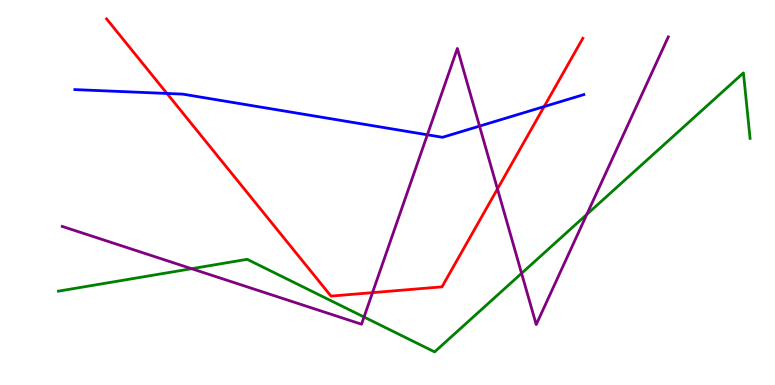[{'lines': ['blue', 'red'], 'intersections': [{'x': 2.15, 'y': 7.57}, {'x': 7.02, 'y': 7.23}]}, {'lines': ['green', 'red'], 'intersections': []}, {'lines': ['purple', 'red'], 'intersections': [{'x': 4.81, 'y': 2.4}, {'x': 6.42, 'y': 5.09}]}, {'lines': ['blue', 'green'], 'intersections': []}, {'lines': ['blue', 'purple'], 'intersections': [{'x': 5.51, 'y': 6.5}, {'x': 6.19, 'y': 6.72}]}, {'lines': ['green', 'purple'], 'intersections': [{'x': 2.47, 'y': 3.02}, {'x': 4.7, 'y': 1.77}, {'x': 6.73, 'y': 2.9}, {'x': 7.57, 'y': 4.43}]}]